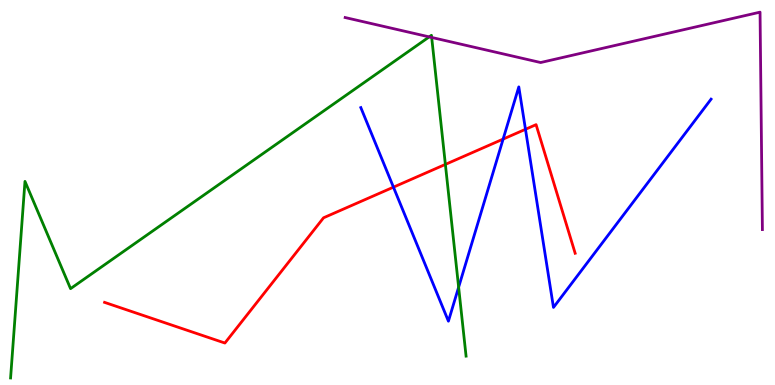[{'lines': ['blue', 'red'], 'intersections': [{'x': 5.08, 'y': 5.14}, {'x': 6.49, 'y': 6.39}, {'x': 6.78, 'y': 6.64}]}, {'lines': ['green', 'red'], 'intersections': [{'x': 5.75, 'y': 5.73}]}, {'lines': ['purple', 'red'], 'intersections': []}, {'lines': ['blue', 'green'], 'intersections': [{'x': 5.92, 'y': 2.54}]}, {'lines': ['blue', 'purple'], 'intersections': []}, {'lines': ['green', 'purple'], 'intersections': [{'x': 5.54, 'y': 9.04}, {'x': 5.57, 'y': 9.03}]}]